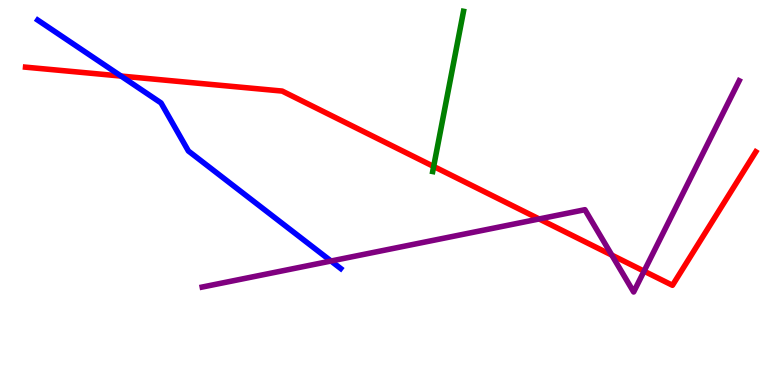[{'lines': ['blue', 'red'], 'intersections': [{'x': 1.56, 'y': 8.02}]}, {'lines': ['green', 'red'], 'intersections': [{'x': 5.6, 'y': 5.68}]}, {'lines': ['purple', 'red'], 'intersections': [{'x': 6.96, 'y': 4.31}, {'x': 7.89, 'y': 3.37}, {'x': 8.31, 'y': 2.96}]}, {'lines': ['blue', 'green'], 'intersections': []}, {'lines': ['blue', 'purple'], 'intersections': [{'x': 4.27, 'y': 3.22}]}, {'lines': ['green', 'purple'], 'intersections': []}]